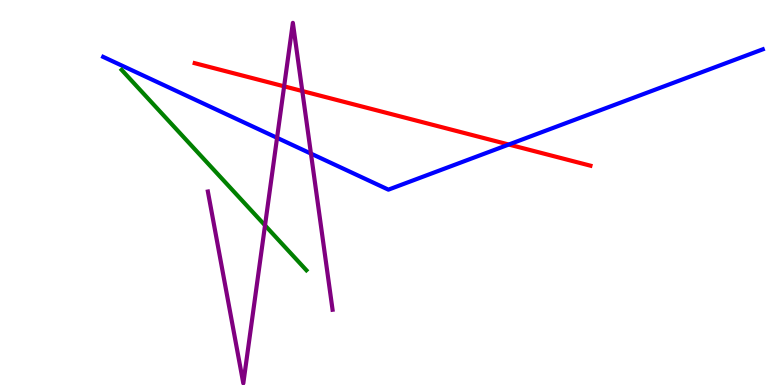[{'lines': ['blue', 'red'], 'intersections': [{'x': 6.56, 'y': 6.25}]}, {'lines': ['green', 'red'], 'intersections': []}, {'lines': ['purple', 'red'], 'intersections': [{'x': 3.67, 'y': 7.76}, {'x': 3.9, 'y': 7.64}]}, {'lines': ['blue', 'green'], 'intersections': []}, {'lines': ['blue', 'purple'], 'intersections': [{'x': 3.57, 'y': 6.42}, {'x': 4.01, 'y': 6.01}]}, {'lines': ['green', 'purple'], 'intersections': [{'x': 3.42, 'y': 4.15}]}]